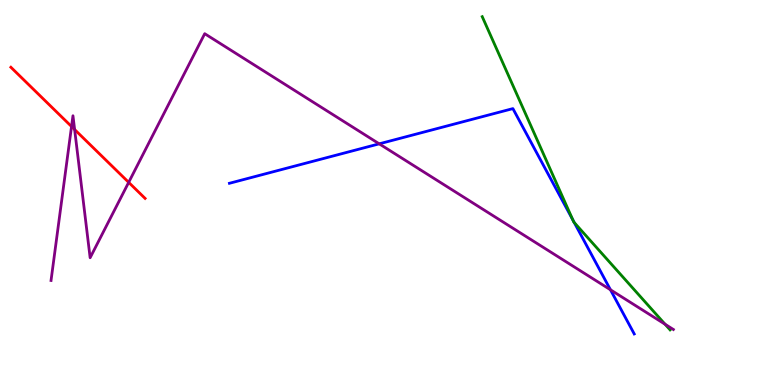[{'lines': ['blue', 'red'], 'intersections': []}, {'lines': ['green', 'red'], 'intersections': []}, {'lines': ['purple', 'red'], 'intersections': [{'x': 0.923, 'y': 6.71}, {'x': 0.963, 'y': 6.64}, {'x': 1.66, 'y': 5.26}]}, {'lines': ['blue', 'green'], 'intersections': [{'x': 7.39, 'y': 4.29}, {'x': 7.41, 'y': 4.22}]}, {'lines': ['blue', 'purple'], 'intersections': [{'x': 4.89, 'y': 6.26}, {'x': 7.88, 'y': 2.47}]}, {'lines': ['green', 'purple'], 'intersections': [{'x': 8.58, 'y': 1.58}]}]